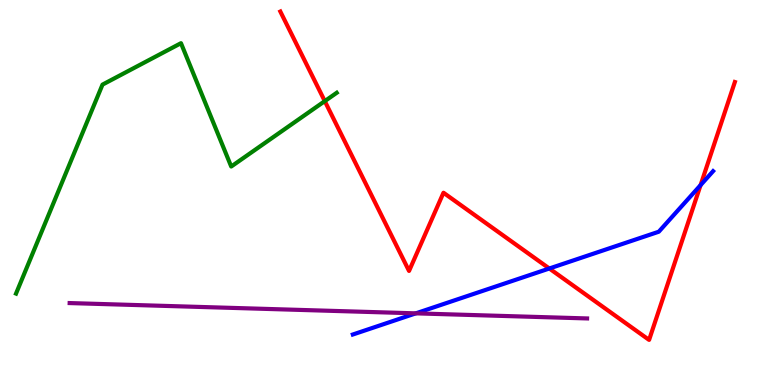[{'lines': ['blue', 'red'], 'intersections': [{'x': 7.09, 'y': 3.03}, {'x': 9.04, 'y': 5.19}]}, {'lines': ['green', 'red'], 'intersections': [{'x': 4.19, 'y': 7.37}]}, {'lines': ['purple', 'red'], 'intersections': []}, {'lines': ['blue', 'green'], 'intersections': []}, {'lines': ['blue', 'purple'], 'intersections': [{'x': 5.37, 'y': 1.86}]}, {'lines': ['green', 'purple'], 'intersections': []}]